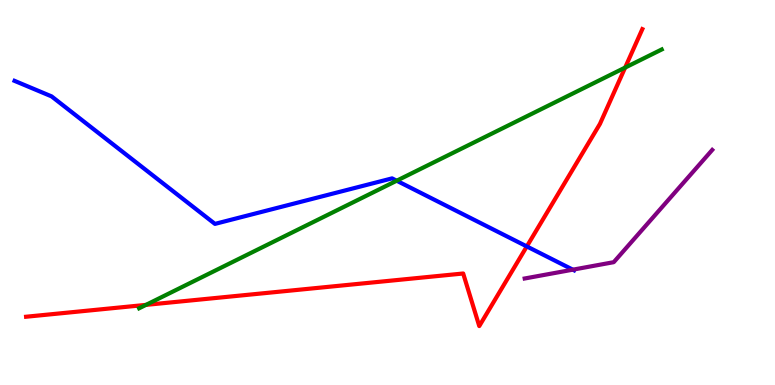[{'lines': ['blue', 'red'], 'intersections': [{'x': 6.8, 'y': 3.6}]}, {'lines': ['green', 'red'], 'intersections': [{'x': 1.88, 'y': 2.08}, {'x': 8.07, 'y': 8.24}]}, {'lines': ['purple', 'red'], 'intersections': []}, {'lines': ['blue', 'green'], 'intersections': [{'x': 5.12, 'y': 5.31}]}, {'lines': ['blue', 'purple'], 'intersections': [{'x': 7.39, 'y': 3.0}]}, {'lines': ['green', 'purple'], 'intersections': []}]